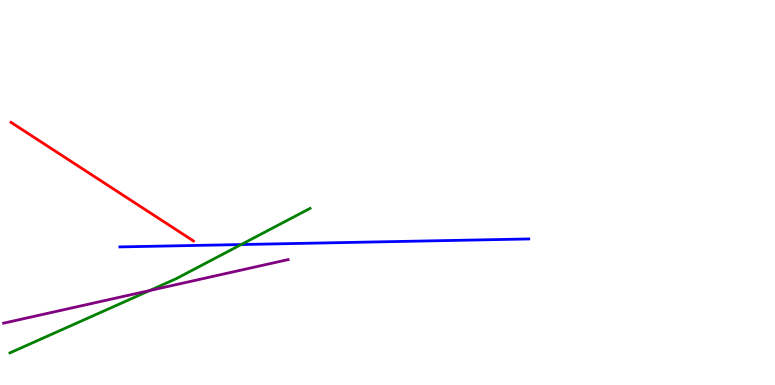[{'lines': ['blue', 'red'], 'intersections': []}, {'lines': ['green', 'red'], 'intersections': []}, {'lines': ['purple', 'red'], 'intersections': []}, {'lines': ['blue', 'green'], 'intersections': [{'x': 3.11, 'y': 3.65}]}, {'lines': ['blue', 'purple'], 'intersections': []}, {'lines': ['green', 'purple'], 'intersections': [{'x': 1.93, 'y': 2.45}]}]